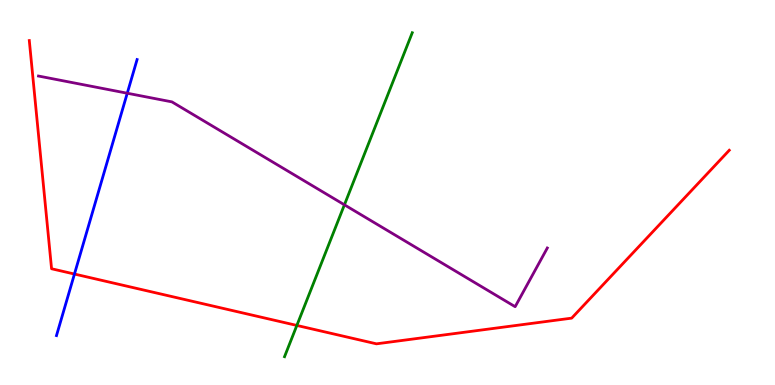[{'lines': ['blue', 'red'], 'intersections': [{'x': 0.961, 'y': 2.88}]}, {'lines': ['green', 'red'], 'intersections': [{'x': 3.83, 'y': 1.55}]}, {'lines': ['purple', 'red'], 'intersections': []}, {'lines': ['blue', 'green'], 'intersections': []}, {'lines': ['blue', 'purple'], 'intersections': [{'x': 1.64, 'y': 7.58}]}, {'lines': ['green', 'purple'], 'intersections': [{'x': 4.44, 'y': 4.68}]}]